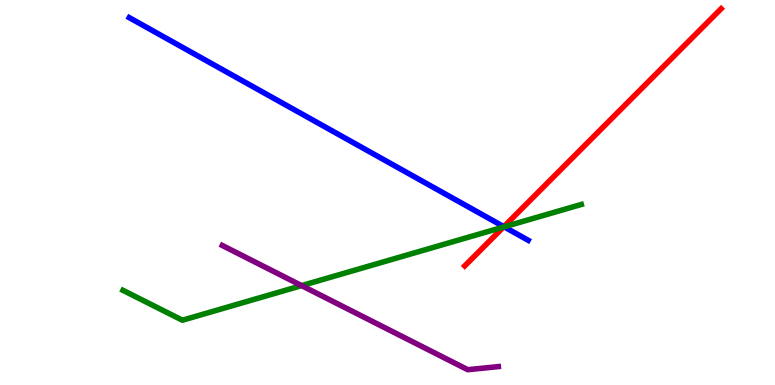[{'lines': ['blue', 'red'], 'intersections': [{'x': 6.5, 'y': 4.11}]}, {'lines': ['green', 'red'], 'intersections': [{'x': 6.5, 'y': 4.1}]}, {'lines': ['purple', 'red'], 'intersections': []}, {'lines': ['blue', 'green'], 'intersections': [{'x': 6.51, 'y': 4.11}]}, {'lines': ['blue', 'purple'], 'intersections': []}, {'lines': ['green', 'purple'], 'intersections': [{'x': 3.89, 'y': 2.58}]}]